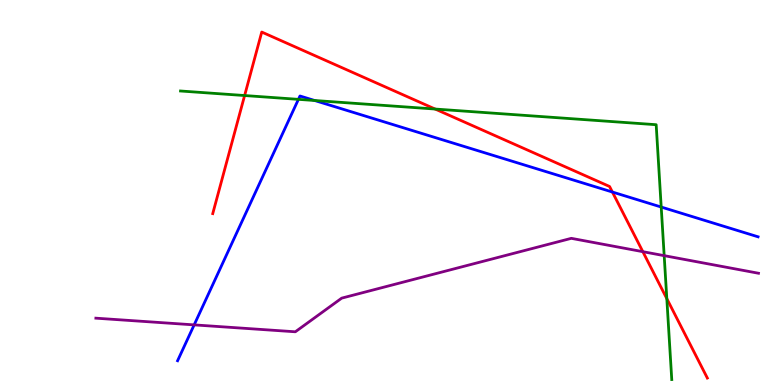[{'lines': ['blue', 'red'], 'intersections': [{'x': 7.9, 'y': 5.01}]}, {'lines': ['green', 'red'], 'intersections': [{'x': 3.16, 'y': 7.52}, {'x': 5.61, 'y': 7.17}, {'x': 8.6, 'y': 2.24}]}, {'lines': ['purple', 'red'], 'intersections': [{'x': 8.29, 'y': 3.46}]}, {'lines': ['blue', 'green'], 'intersections': [{'x': 3.85, 'y': 7.42}, {'x': 4.06, 'y': 7.39}, {'x': 8.53, 'y': 4.62}]}, {'lines': ['blue', 'purple'], 'intersections': [{'x': 2.51, 'y': 1.56}]}, {'lines': ['green', 'purple'], 'intersections': [{'x': 8.57, 'y': 3.36}]}]